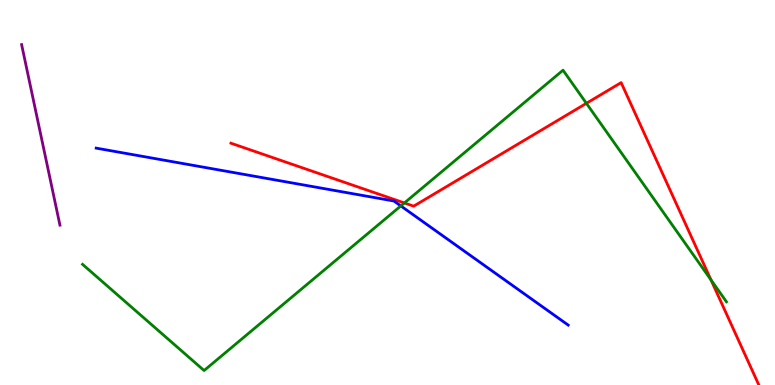[{'lines': ['blue', 'red'], 'intersections': []}, {'lines': ['green', 'red'], 'intersections': [{'x': 5.22, 'y': 4.73}, {'x': 7.57, 'y': 7.32}, {'x': 9.17, 'y': 2.73}]}, {'lines': ['purple', 'red'], 'intersections': []}, {'lines': ['blue', 'green'], 'intersections': [{'x': 5.17, 'y': 4.65}]}, {'lines': ['blue', 'purple'], 'intersections': []}, {'lines': ['green', 'purple'], 'intersections': []}]